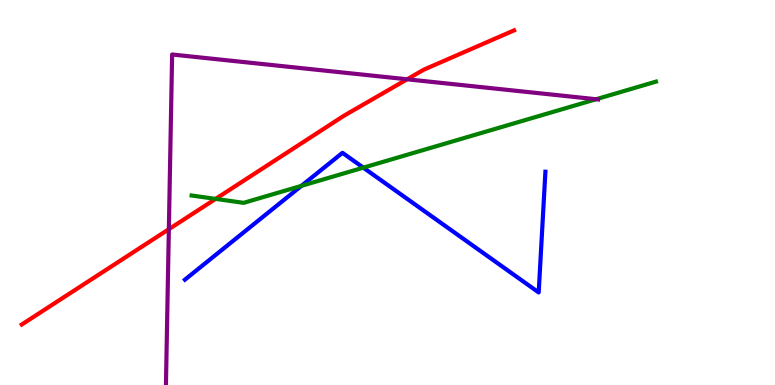[{'lines': ['blue', 'red'], 'intersections': []}, {'lines': ['green', 'red'], 'intersections': [{'x': 2.78, 'y': 4.83}]}, {'lines': ['purple', 'red'], 'intersections': [{'x': 2.18, 'y': 4.05}, {'x': 5.25, 'y': 7.94}]}, {'lines': ['blue', 'green'], 'intersections': [{'x': 3.89, 'y': 5.17}, {'x': 4.69, 'y': 5.65}]}, {'lines': ['blue', 'purple'], 'intersections': []}, {'lines': ['green', 'purple'], 'intersections': [{'x': 7.69, 'y': 7.42}]}]